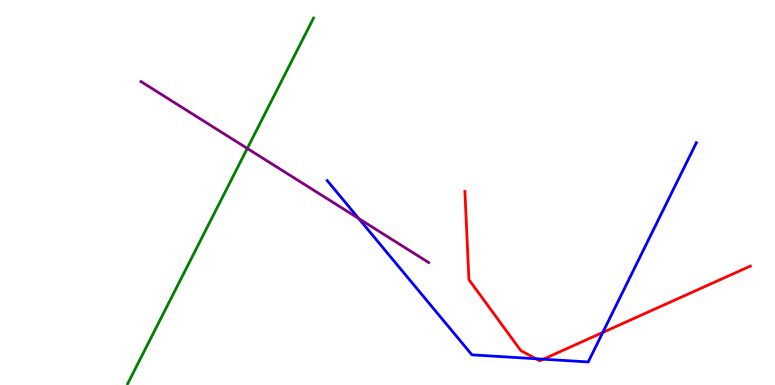[{'lines': ['blue', 'red'], 'intersections': [{'x': 6.92, 'y': 0.682}, {'x': 7.01, 'y': 0.67}, {'x': 7.78, 'y': 1.36}]}, {'lines': ['green', 'red'], 'intersections': []}, {'lines': ['purple', 'red'], 'intersections': []}, {'lines': ['blue', 'green'], 'intersections': []}, {'lines': ['blue', 'purple'], 'intersections': [{'x': 4.63, 'y': 4.32}]}, {'lines': ['green', 'purple'], 'intersections': [{'x': 3.19, 'y': 6.14}]}]